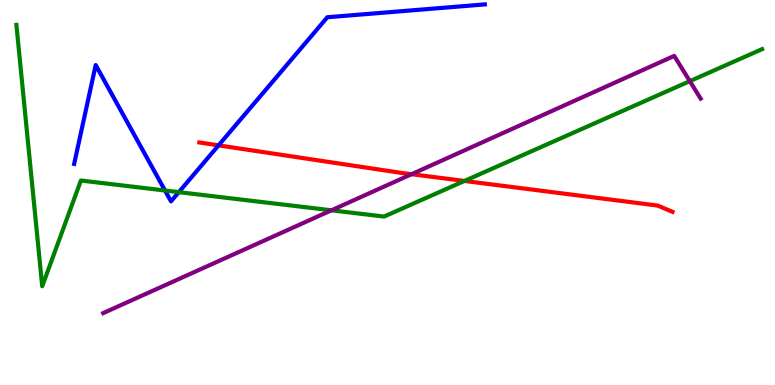[{'lines': ['blue', 'red'], 'intersections': [{'x': 2.82, 'y': 6.22}]}, {'lines': ['green', 'red'], 'intersections': [{'x': 5.99, 'y': 5.3}]}, {'lines': ['purple', 'red'], 'intersections': [{'x': 5.31, 'y': 5.48}]}, {'lines': ['blue', 'green'], 'intersections': [{'x': 2.13, 'y': 5.05}, {'x': 2.31, 'y': 5.01}]}, {'lines': ['blue', 'purple'], 'intersections': []}, {'lines': ['green', 'purple'], 'intersections': [{'x': 4.28, 'y': 4.54}, {'x': 8.9, 'y': 7.89}]}]